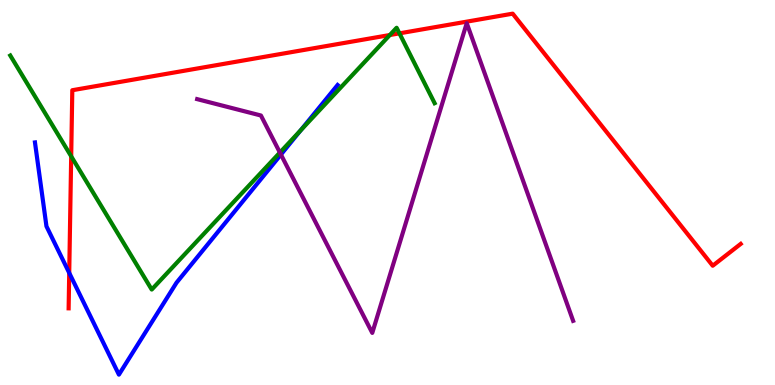[{'lines': ['blue', 'red'], 'intersections': [{'x': 0.893, 'y': 2.91}]}, {'lines': ['green', 'red'], 'intersections': [{'x': 0.919, 'y': 5.94}, {'x': 5.03, 'y': 9.09}, {'x': 5.15, 'y': 9.13}]}, {'lines': ['purple', 'red'], 'intersections': []}, {'lines': ['blue', 'green'], 'intersections': [{'x': 3.88, 'y': 6.61}]}, {'lines': ['blue', 'purple'], 'intersections': [{'x': 3.62, 'y': 5.99}]}, {'lines': ['green', 'purple'], 'intersections': [{'x': 3.61, 'y': 6.04}]}]